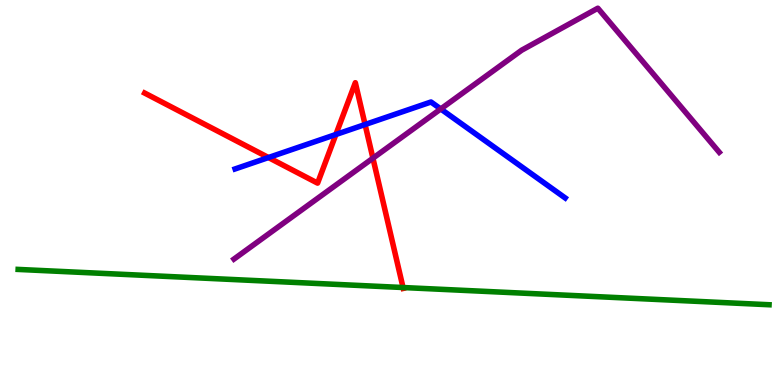[{'lines': ['blue', 'red'], 'intersections': [{'x': 3.46, 'y': 5.91}, {'x': 4.33, 'y': 6.51}, {'x': 4.71, 'y': 6.77}]}, {'lines': ['green', 'red'], 'intersections': [{'x': 5.2, 'y': 2.53}]}, {'lines': ['purple', 'red'], 'intersections': [{'x': 4.81, 'y': 5.89}]}, {'lines': ['blue', 'green'], 'intersections': []}, {'lines': ['blue', 'purple'], 'intersections': [{'x': 5.69, 'y': 7.17}]}, {'lines': ['green', 'purple'], 'intersections': []}]